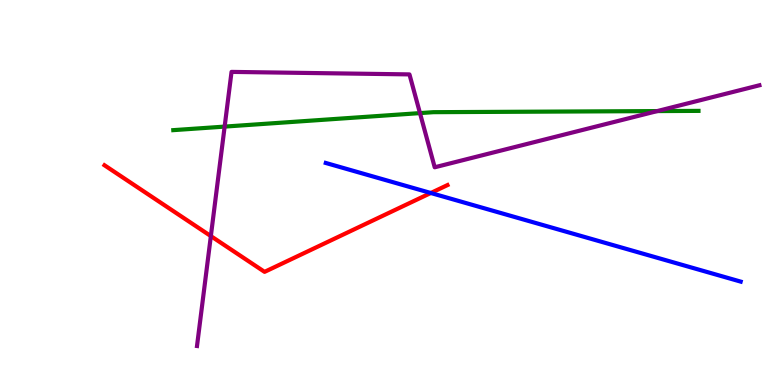[{'lines': ['blue', 'red'], 'intersections': [{'x': 5.56, 'y': 4.99}]}, {'lines': ['green', 'red'], 'intersections': []}, {'lines': ['purple', 'red'], 'intersections': [{'x': 2.72, 'y': 3.87}]}, {'lines': ['blue', 'green'], 'intersections': []}, {'lines': ['blue', 'purple'], 'intersections': []}, {'lines': ['green', 'purple'], 'intersections': [{'x': 2.9, 'y': 6.71}, {'x': 5.42, 'y': 7.06}, {'x': 8.48, 'y': 7.11}]}]